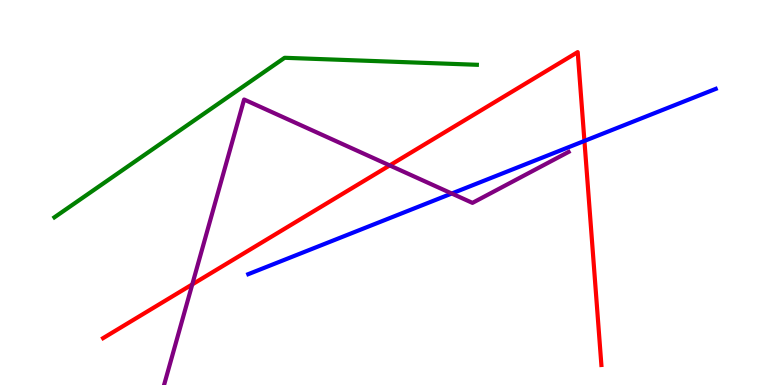[{'lines': ['blue', 'red'], 'intersections': [{'x': 7.54, 'y': 6.34}]}, {'lines': ['green', 'red'], 'intersections': []}, {'lines': ['purple', 'red'], 'intersections': [{'x': 2.48, 'y': 2.61}, {'x': 5.03, 'y': 5.7}]}, {'lines': ['blue', 'green'], 'intersections': []}, {'lines': ['blue', 'purple'], 'intersections': [{'x': 5.83, 'y': 4.97}]}, {'lines': ['green', 'purple'], 'intersections': []}]